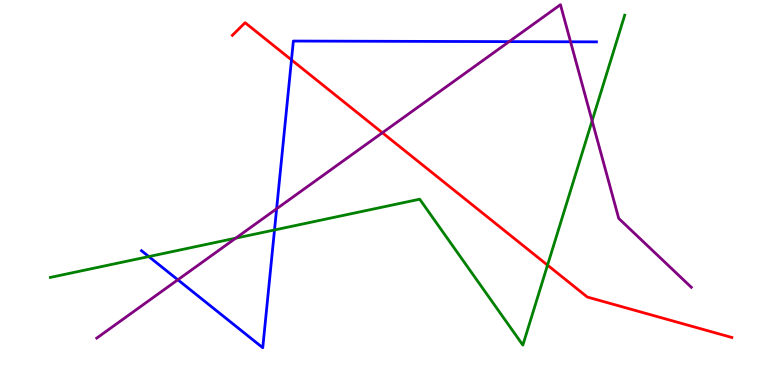[{'lines': ['blue', 'red'], 'intersections': [{'x': 3.76, 'y': 8.44}]}, {'lines': ['green', 'red'], 'intersections': [{'x': 7.06, 'y': 3.11}]}, {'lines': ['purple', 'red'], 'intersections': [{'x': 4.93, 'y': 6.55}]}, {'lines': ['blue', 'green'], 'intersections': [{'x': 1.92, 'y': 3.34}, {'x': 3.54, 'y': 4.03}]}, {'lines': ['blue', 'purple'], 'intersections': [{'x': 2.29, 'y': 2.73}, {'x': 3.57, 'y': 4.58}, {'x': 6.57, 'y': 8.92}, {'x': 7.36, 'y': 8.91}]}, {'lines': ['green', 'purple'], 'intersections': [{'x': 3.04, 'y': 3.81}, {'x': 7.64, 'y': 6.86}]}]